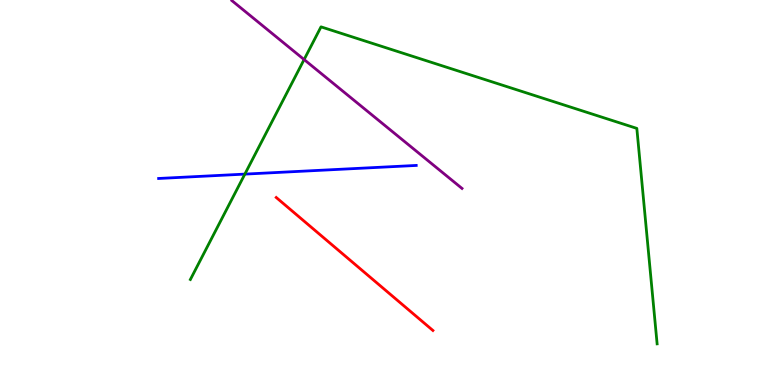[{'lines': ['blue', 'red'], 'intersections': []}, {'lines': ['green', 'red'], 'intersections': []}, {'lines': ['purple', 'red'], 'intersections': []}, {'lines': ['blue', 'green'], 'intersections': [{'x': 3.16, 'y': 5.48}]}, {'lines': ['blue', 'purple'], 'intersections': []}, {'lines': ['green', 'purple'], 'intersections': [{'x': 3.92, 'y': 8.45}]}]